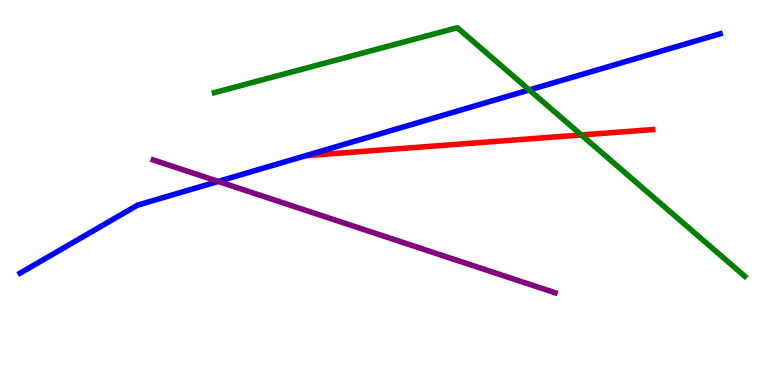[{'lines': ['blue', 'red'], 'intersections': []}, {'lines': ['green', 'red'], 'intersections': [{'x': 7.5, 'y': 6.49}]}, {'lines': ['purple', 'red'], 'intersections': []}, {'lines': ['blue', 'green'], 'intersections': [{'x': 6.83, 'y': 7.66}]}, {'lines': ['blue', 'purple'], 'intersections': [{'x': 2.82, 'y': 5.29}]}, {'lines': ['green', 'purple'], 'intersections': []}]